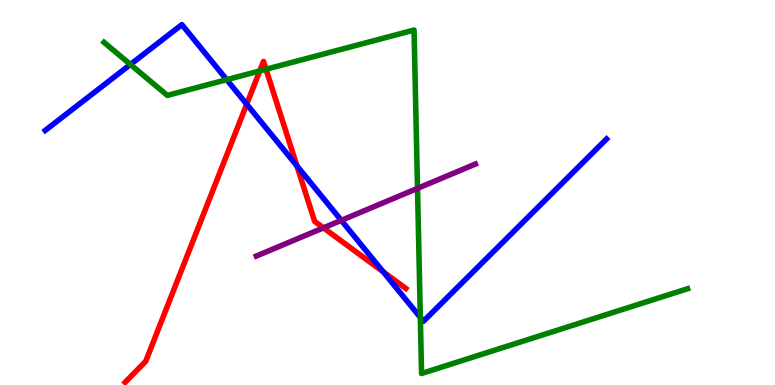[{'lines': ['blue', 'red'], 'intersections': [{'x': 3.18, 'y': 7.29}, {'x': 3.83, 'y': 5.69}, {'x': 4.94, 'y': 2.94}]}, {'lines': ['green', 'red'], 'intersections': [{'x': 3.35, 'y': 8.16}, {'x': 3.43, 'y': 8.2}]}, {'lines': ['purple', 'red'], 'intersections': [{'x': 4.17, 'y': 4.08}]}, {'lines': ['blue', 'green'], 'intersections': [{'x': 1.68, 'y': 8.33}, {'x': 2.93, 'y': 7.93}, {'x': 5.42, 'y': 1.76}]}, {'lines': ['blue', 'purple'], 'intersections': [{'x': 4.4, 'y': 4.28}]}, {'lines': ['green', 'purple'], 'intersections': [{'x': 5.39, 'y': 5.11}]}]